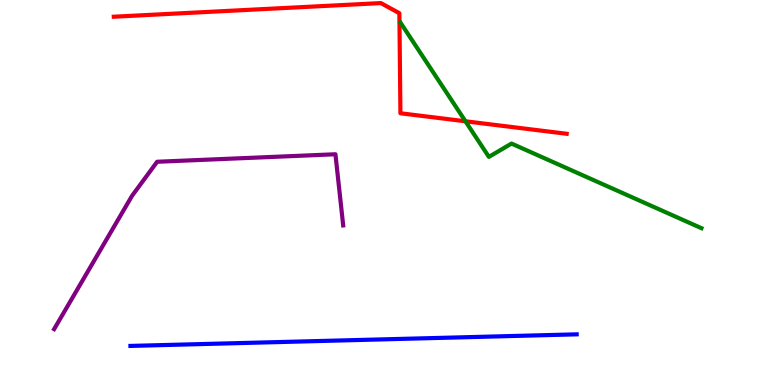[{'lines': ['blue', 'red'], 'intersections': []}, {'lines': ['green', 'red'], 'intersections': [{'x': 6.01, 'y': 6.85}]}, {'lines': ['purple', 'red'], 'intersections': []}, {'lines': ['blue', 'green'], 'intersections': []}, {'lines': ['blue', 'purple'], 'intersections': []}, {'lines': ['green', 'purple'], 'intersections': []}]